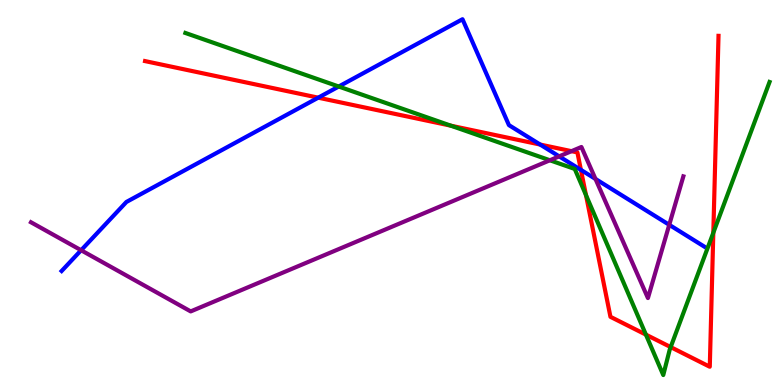[{'lines': ['blue', 'red'], 'intersections': [{'x': 4.11, 'y': 7.46}, {'x': 6.97, 'y': 6.25}, {'x': 7.5, 'y': 5.59}]}, {'lines': ['green', 'red'], 'intersections': [{'x': 5.82, 'y': 6.74}, {'x': 7.56, 'y': 4.93}, {'x': 8.33, 'y': 1.31}, {'x': 8.65, 'y': 0.985}, {'x': 9.2, 'y': 3.95}]}, {'lines': ['purple', 'red'], 'intersections': [{'x': 7.37, 'y': 6.07}]}, {'lines': ['blue', 'green'], 'intersections': [{'x': 4.37, 'y': 7.75}]}, {'lines': ['blue', 'purple'], 'intersections': [{'x': 1.05, 'y': 3.5}, {'x': 7.21, 'y': 5.94}, {'x': 7.68, 'y': 5.35}, {'x': 8.64, 'y': 4.16}]}, {'lines': ['green', 'purple'], 'intersections': [{'x': 7.1, 'y': 5.84}]}]